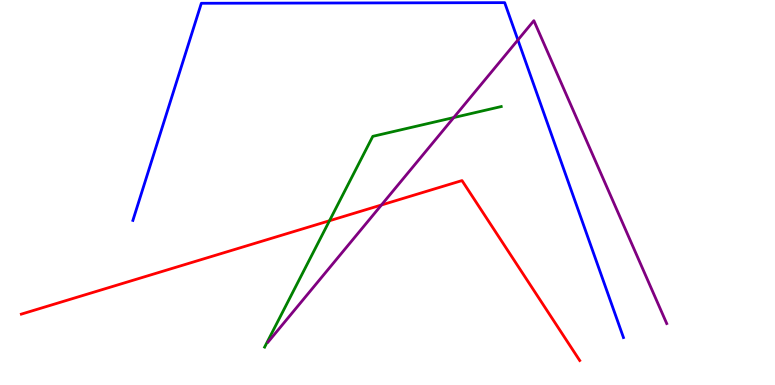[{'lines': ['blue', 'red'], 'intersections': []}, {'lines': ['green', 'red'], 'intersections': [{'x': 4.25, 'y': 4.27}]}, {'lines': ['purple', 'red'], 'intersections': [{'x': 4.92, 'y': 4.68}]}, {'lines': ['blue', 'green'], 'intersections': []}, {'lines': ['blue', 'purple'], 'intersections': [{'x': 6.68, 'y': 8.96}]}, {'lines': ['green', 'purple'], 'intersections': [{'x': 5.85, 'y': 6.95}]}]